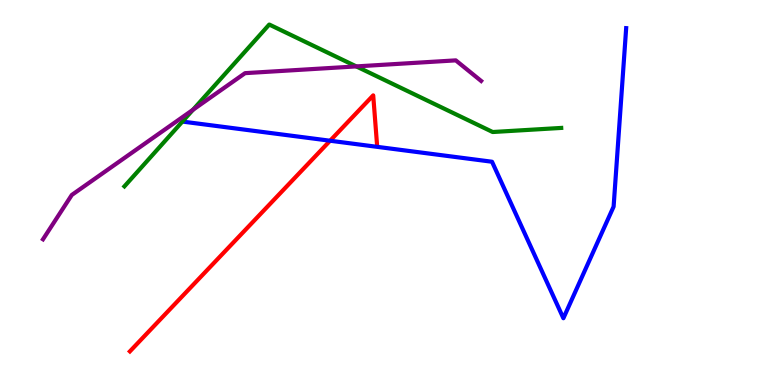[{'lines': ['blue', 'red'], 'intersections': [{'x': 4.26, 'y': 6.34}]}, {'lines': ['green', 'red'], 'intersections': []}, {'lines': ['purple', 'red'], 'intersections': []}, {'lines': ['blue', 'green'], 'intersections': []}, {'lines': ['blue', 'purple'], 'intersections': []}, {'lines': ['green', 'purple'], 'intersections': [{'x': 2.49, 'y': 7.15}, {'x': 4.6, 'y': 8.28}]}]